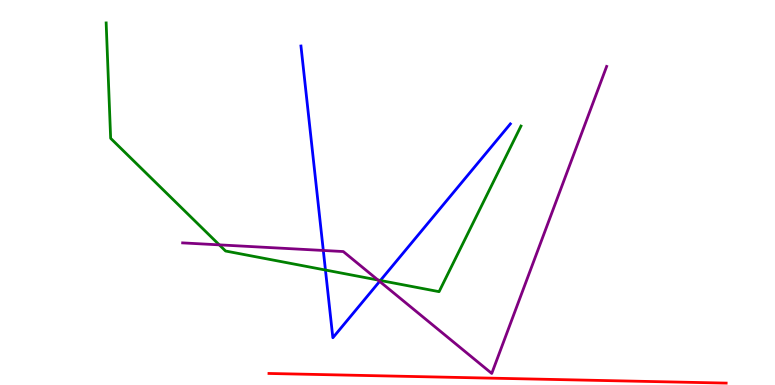[{'lines': ['blue', 'red'], 'intersections': []}, {'lines': ['green', 'red'], 'intersections': []}, {'lines': ['purple', 'red'], 'intersections': []}, {'lines': ['blue', 'green'], 'intersections': [{'x': 4.2, 'y': 2.99}, {'x': 4.91, 'y': 2.71}]}, {'lines': ['blue', 'purple'], 'intersections': [{'x': 4.17, 'y': 3.49}, {'x': 4.9, 'y': 2.69}]}, {'lines': ['green', 'purple'], 'intersections': [{'x': 2.83, 'y': 3.64}, {'x': 4.88, 'y': 2.73}]}]